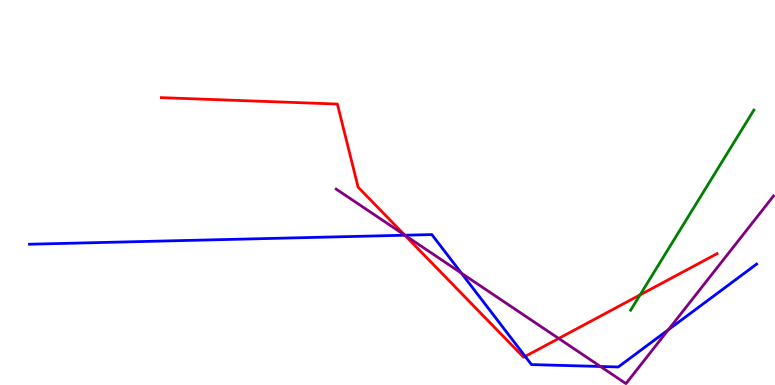[{'lines': ['blue', 'red'], 'intersections': [{'x': 5.22, 'y': 3.89}, {'x': 6.78, 'y': 0.743}]}, {'lines': ['green', 'red'], 'intersections': [{'x': 8.26, 'y': 2.34}]}, {'lines': ['purple', 'red'], 'intersections': [{'x': 5.22, 'y': 3.89}, {'x': 7.21, 'y': 1.21}]}, {'lines': ['blue', 'green'], 'intersections': []}, {'lines': ['blue', 'purple'], 'intersections': [{'x': 5.22, 'y': 3.89}, {'x': 5.95, 'y': 2.91}, {'x': 7.75, 'y': 0.481}, {'x': 8.62, 'y': 1.43}]}, {'lines': ['green', 'purple'], 'intersections': []}]